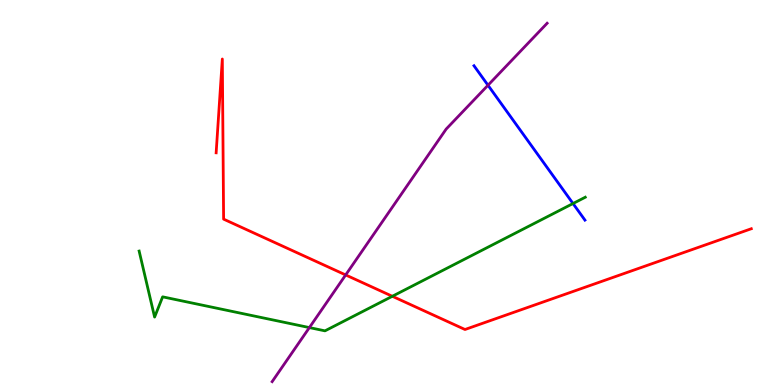[{'lines': ['blue', 'red'], 'intersections': []}, {'lines': ['green', 'red'], 'intersections': [{'x': 5.06, 'y': 2.3}]}, {'lines': ['purple', 'red'], 'intersections': [{'x': 4.46, 'y': 2.86}]}, {'lines': ['blue', 'green'], 'intersections': [{'x': 7.39, 'y': 4.71}]}, {'lines': ['blue', 'purple'], 'intersections': [{'x': 6.3, 'y': 7.79}]}, {'lines': ['green', 'purple'], 'intersections': [{'x': 3.99, 'y': 1.49}]}]